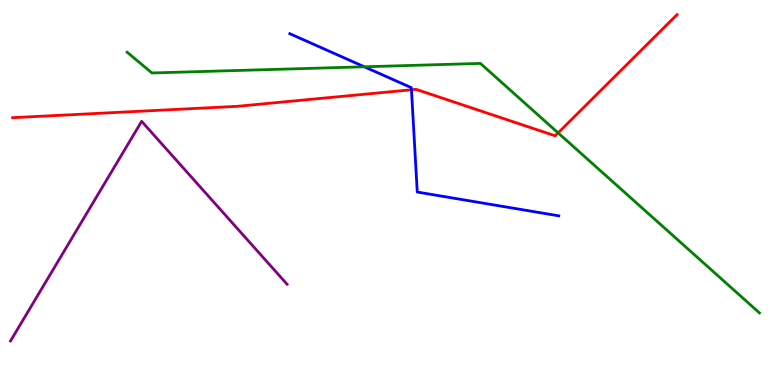[{'lines': ['blue', 'red'], 'intersections': [{'x': 5.31, 'y': 7.67}]}, {'lines': ['green', 'red'], 'intersections': [{'x': 7.2, 'y': 6.55}]}, {'lines': ['purple', 'red'], 'intersections': []}, {'lines': ['blue', 'green'], 'intersections': [{'x': 4.7, 'y': 8.27}]}, {'lines': ['blue', 'purple'], 'intersections': []}, {'lines': ['green', 'purple'], 'intersections': []}]